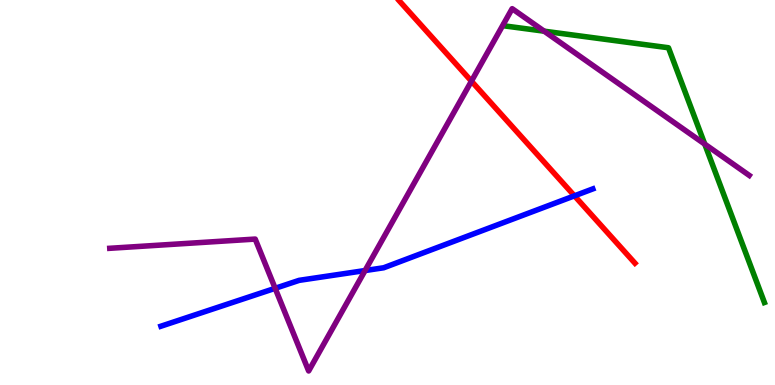[{'lines': ['blue', 'red'], 'intersections': [{'x': 7.41, 'y': 4.91}]}, {'lines': ['green', 'red'], 'intersections': []}, {'lines': ['purple', 'red'], 'intersections': [{'x': 6.08, 'y': 7.89}]}, {'lines': ['blue', 'green'], 'intersections': []}, {'lines': ['blue', 'purple'], 'intersections': [{'x': 3.55, 'y': 2.51}, {'x': 4.71, 'y': 2.97}]}, {'lines': ['green', 'purple'], 'intersections': [{'x': 7.02, 'y': 9.19}, {'x': 9.09, 'y': 6.26}]}]